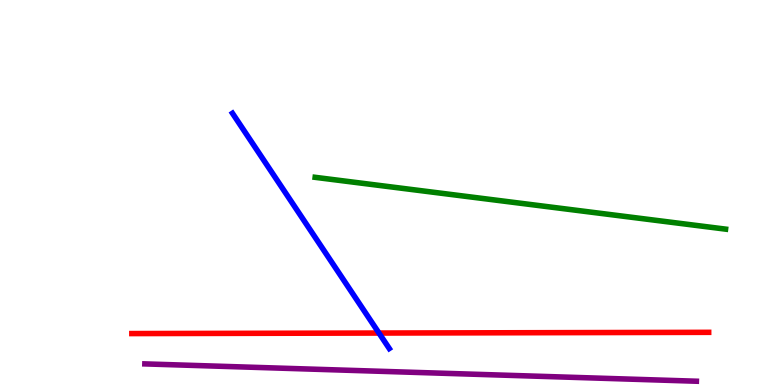[{'lines': ['blue', 'red'], 'intersections': [{'x': 4.89, 'y': 1.35}]}, {'lines': ['green', 'red'], 'intersections': []}, {'lines': ['purple', 'red'], 'intersections': []}, {'lines': ['blue', 'green'], 'intersections': []}, {'lines': ['blue', 'purple'], 'intersections': []}, {'lines': ['green', 'purple'], 'intersections': []}]